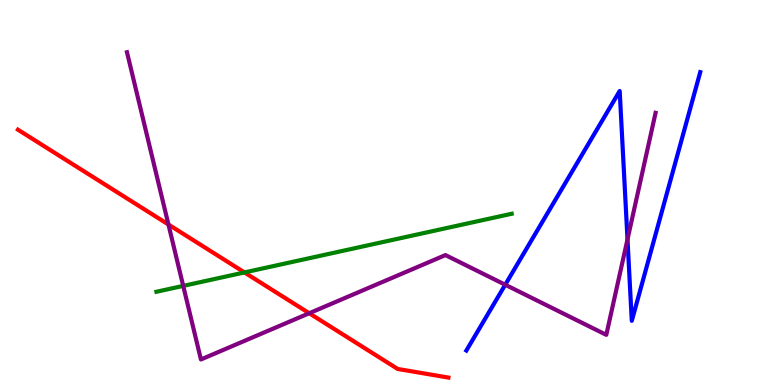[{'lines': ['blue', 'red'], 'intersections': []}, {'lines': ['green', 'red'], 'intersections': [{'x': 3.15, 'y': 2.92}]}, {'lines': ['purple', 'red'], 'intersections': [{'x': 2.17, 'y': 4.17}, {'x': 3.99, 'y': 1.86}]}, {'lines': ['blue', 'green'], 'intersections': []}, {'lines': ['blue', 'purple'], 'intersections': [{'x': 6.52, 'y': 2.6}, {'x': 8.1, 'y': 3.78}]}, {'lines': ['green', 'purple'], 'intersections': [{'x': 2.36, 'y': 2.57}]}]